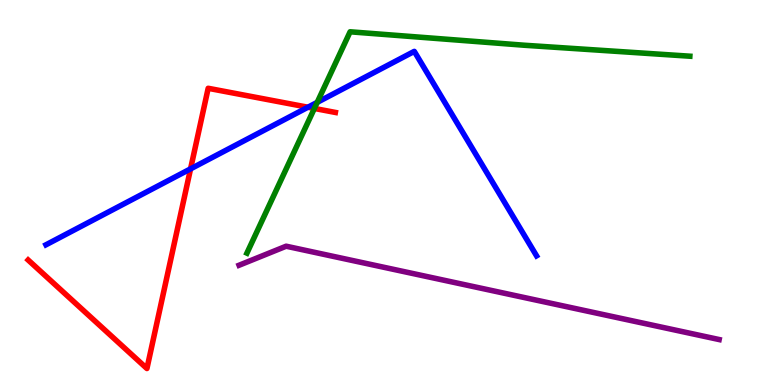[{'lines': ['blue', 'red'], 'intersections': [{'x': 2.46, 'y': 5.61}, {'x': 3.97, 'y': 7.21}]}, {'lines': ['green', 'red'], 'intersections': [{'x': 4.06, 'y': 7.18}]}, {'lines': ['purple', 'red'], 'intersections': []}, {'lines': ['blue', 'green'], 'intersections': [{'x': 4.09, 'y': 7.34}]}, {'lines': ['blue', 'purple'], 'intersections': []}, {'lines': ['green', 'purple'], 'intersections': []}]